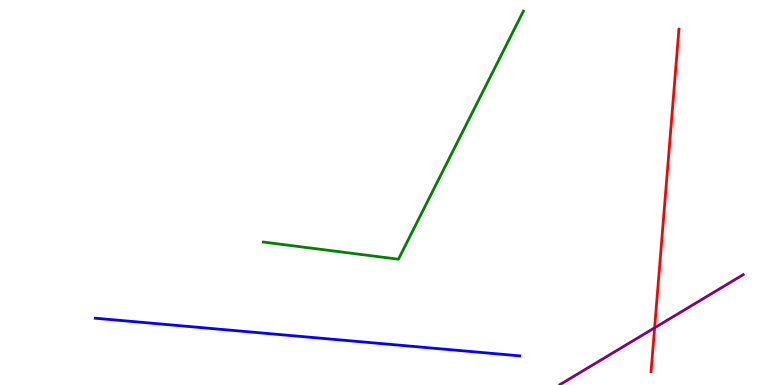[{'lines': ['blue', 'red'], 'intersections': []}, {'lines': ['green', 'red'], 'intersections': []}, {'lines': ['purple', 'red'], 'intersections': [{'x': 8.45, 'y': 1.49}]}, {'lines': ['blue', 'green'], 'intersections': []}, {'lines': ['blue', 'purple'], 'intersections': []}, {'lines': ['green', 'purple'], 'intersections': []}]